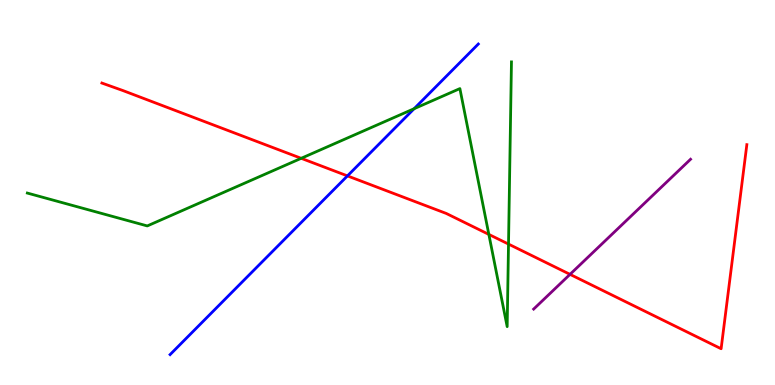[{'lines': ['blue', 'red'], 'intersections': [{'x': 4.48, 'y': 5.43}]}, {'lines': ['green', 'red'], 'intersections': [{'x': 3.89, 'y': 5.89}, {'x': 6.31, 'y': 3.91}, {'x': 6.56, 'y': 3.66}]}, {'lines': ['purple', 'red'], 'intersections': [{'x': 7.36, 'y': 2.87}]}, {'lines': ['blue', 'green'], 'intersections': [{'x': 5.34, 'y': 7.18}]}, {'lines': ['blue', 'purple'], 'intersections': []}, {'lines': ['green', 'purple'], 'intersections': []}]